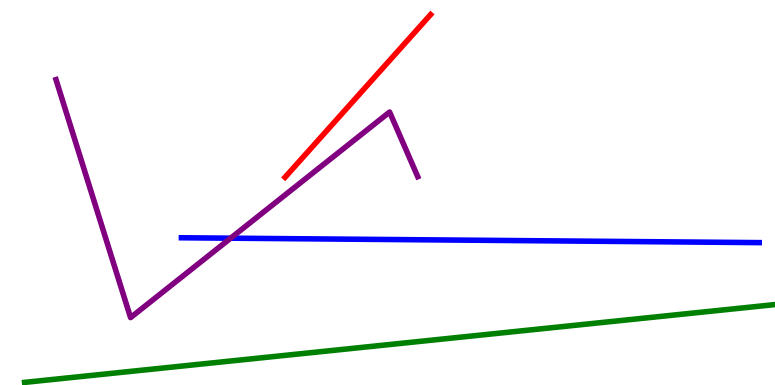[{'lines': ['blue', 'red'], 'intersections': []}, {'lines': ['green', 'red'], 'intersections': []}, {'lines': ['purple', 'red'], 'intersections': []}, {'lines': ['blue', 'green'], 'intersections': []}, {'lines': ['blue', 'purple'], 'intersections': [{'x': 2.98, 'y': 3.81}]}, {'lines': ['green', 'purple'], 'intersections': []}]